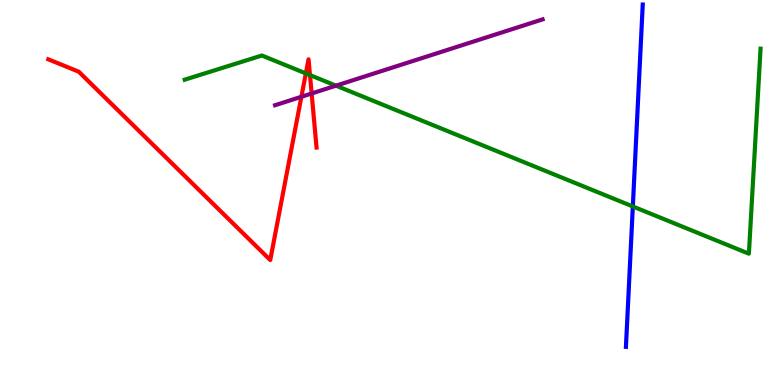[{'lines': ['blue', 'red'], 'intersections': []}, {'lines': ['green', 'red'], 'intersections': [{'x': 3.95, 'y': 8.09}, {'x': 4.0, 'y': 8.05}]}, {'lines': ['purple', 'red'], 'intersections': [{'x': 3.89, 'y': 7.49}, {'x': 4.02, 'y': 7.57}]}, {'lines': ['blue', 'green'], 'intersections': [{'x': 8.17, 'y': 4.64}]}, {'lines': ['blue', 'purple'], 'intersections': []}, {'lines': ['green', 'purple'], 'intersections': [{'x': 4.34, 'y': 7.77}]}]